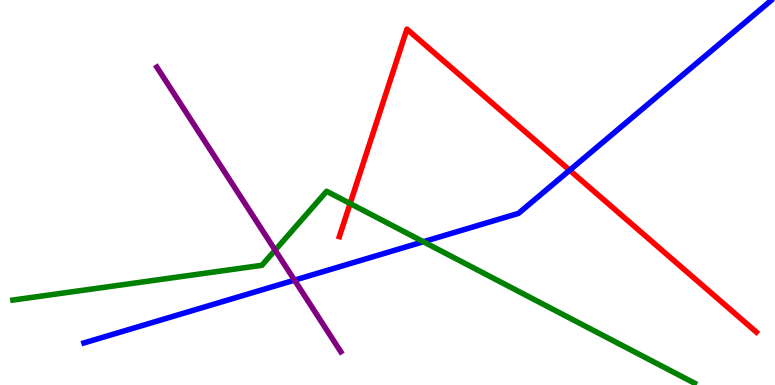[{'lines': ['blue', 'red'], 'intersections': [{'x': 7.35, 'y': 5.58}]}, {'lines': ['green', 'red'], 'intersections': [{'x': 4.52, 'y': 4.71}]}, {'lines': ['purple', 'red'], 'intersections': []}, {'lines': ['blue', 'green'], 'intersections': [{'x': 5.46, 'y': 3.72}]}, {'lines': ['blue', 'purple'], 'intersections': [{'x': 3.8, 'y': 2.72}]}, {'lines': ['green', 'purple'], 'intersections': [{'x': 3.55, 'y': 3.5}]}]